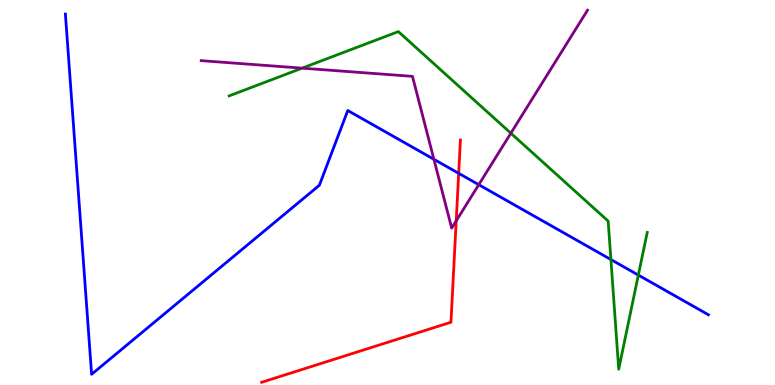[{'lines': ['blue', 'red'], 'intersections': [{'x': 5.92, 'y': 5.5}]}, {'lines': ['green', 'red'], 'intersections': []}, {'lines': ['purple', 'red'], 'intersections': [{'x': 5.89, 'y': 4.26}]}, {'lines': ['blue', 'green'], 'intersections': [{'x': 7.88, 'y': 3.26}, {'x': 8.24, 'y': 2.85}]}, {'lines': ['blue', 'purple'], 'intersections': [{'x': 5.6, 'y': 5.86}, {'x': 6.18, 'y': 5.2}]}, {'lines': ['green', 'purple'], 'intersections': [{'x': 3.9, 'y': 8.23}, {'x': 6.59, 'y': 6.54}]}]